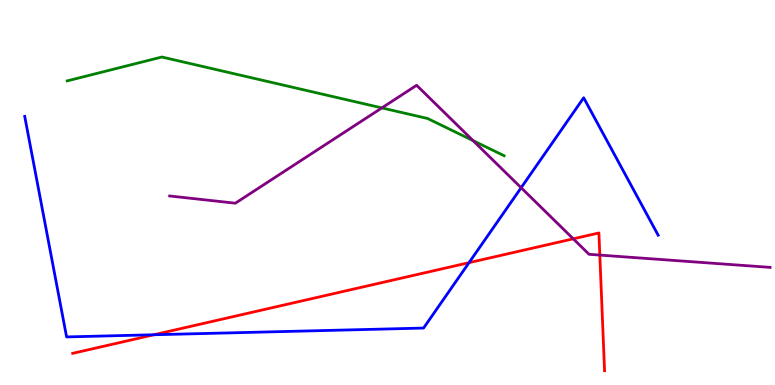[{'lines': ['blue', 'red'], 'intersections': [{'x': 1.99, 'y': 1.31}, {'x': 6.05, 'y': 3.18}]}, {'lines': ['green', 'red'], 'intersections': []}, {'lines': ['purple', 'red'], 'intersections': [{'x': 7.4, 'y': 3.8}, {'x': 7.74, 'y': 3.37}]}, {'lines': ['blue', 'green'], 'intersections': []}, {'lines': ['blue', 'purple'], 'intersections': [{'x': 6.72, 'y': 5.12}]}, {'lines': ['green', 'purple'], 'intersections': [{'x': 4.93, 'y': 7.2}, {'x': 6.1, 'y': 6.35}]}]